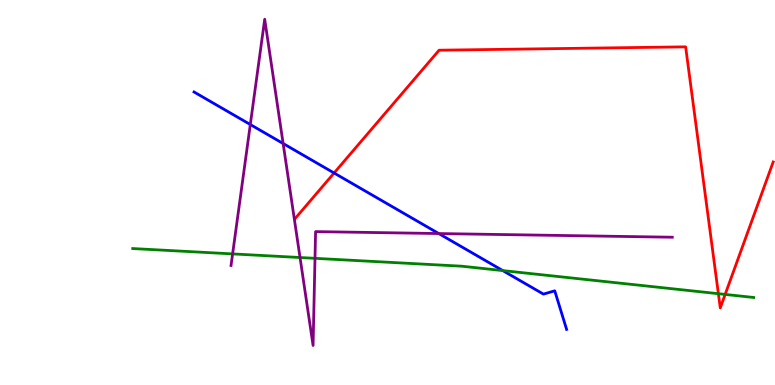[{'lines': ['blue', 'red'], 'intersections': [{'x': 4.31, 'y': 5.51}]}, {'lines': ['green', 'red'], 'intersections': [{'x': 9.27, 'y': 2.37}, {'x': 9.36, 'y': 2.35}]}, {'lines': ['purple', 'red'], 'intersections': []}, {'lines': ['blue', 'green'], 'intersections': [{'x': 6.49, 'y': 2.97}]}, {'lines': ['blue', 'purple'], 'intersections': [{'x': 3.23, 'y': 6.77}, {'x': 3.65, 'y': 6.27}, {'x': 5.66, 'y': 3.93}]}, {'lines': ['green', 'purple'], 'intersections': [{'x': 3.0, 'y': 3.41}, {'x': 3.87, 'y': 3.31}, {'x': 4.06, 'y': 3.29}]}]